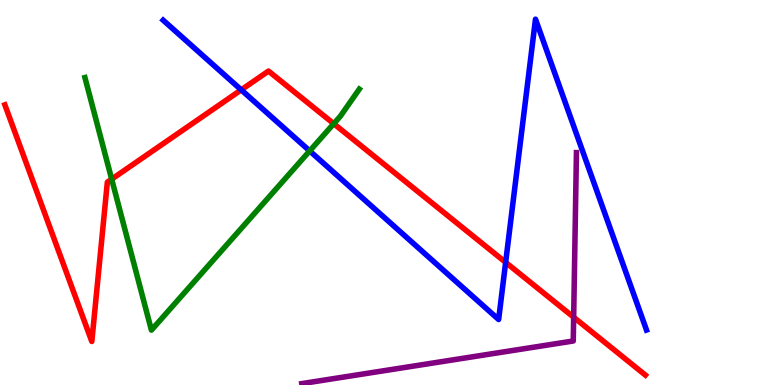[{'lines': ['blue', 'red'], 'intersections': [{'x': 3.11, 'y': 7.67}, {'x': 6.52, 'y': 3.19}]}, {'lines': ['green', 'red'], 'intersections': [{'x': 1.44, 'y': 5.35}, {'x': 4.31, 'y': 6.79}]}, {'lines': ['purple', 'red'], 'intersections': [{'x': 7.4, 'y': 1.76}]}, {'lines': ['blue', 'green'], 'intersections': [{'x': 4.0, 'y': 6.08}]}, {'lines': ['blue', 'purple'], 'intersections': []}, {'lines': ['green', 'purple'], 'intersections': []}]